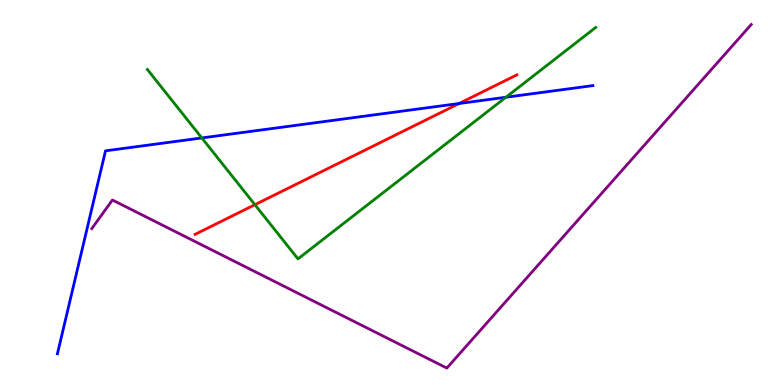[{'lines': ['blue', 'red'], 'intersections': [{'x': 5.92, 'y': 7.31}]}, {'lines': ['green', 'red'], 'intersections': [{'x': 3.29, 'y': 4.68}]}, {'lines': ['purple', 'red'], 'intersections': []}, {'lines': ['blue', 'green'], 'intersections': [{'x': 2.6, 'y': 6.42}, {'x': 6.53, 'y': 7.47}]}, {'lines': ['blue', 'purple'], 'intersections': []}, {'lines': ['green', 'purple'], 'intersections': []}]